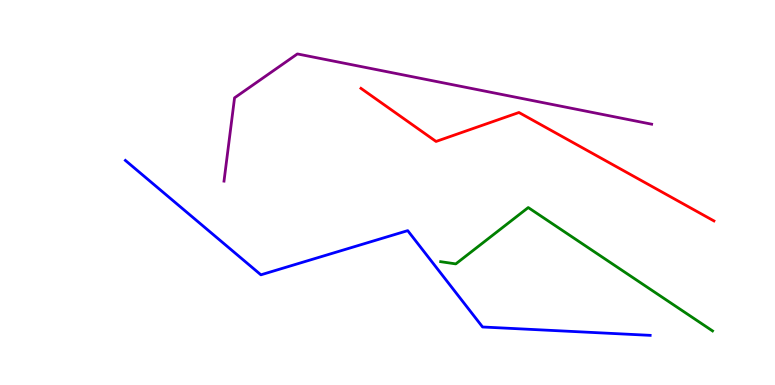[{'lines': ['blue', 'red'], 'intersections': []}, {'lines': ['green', 'red'], 'intersections': []}, {'lines': ['purple', 'red'], 'intersections': []}, {'lines': ['blue', 'green'], 'intersections': []}, {'lines': ['blue', 'purple'], 'intersections': []}, {'lines': ['green', 'purple'], 'intersections': []}]